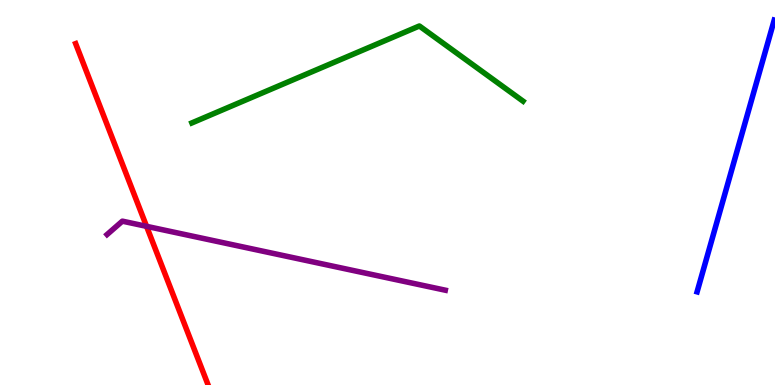[{'lines': ['blue', 'red'], 'intersections': []}, {'lines': ['green', 'red'], 'intersections': []}, {'lines': ['purple', 'red'], 'intersections': [{'x': 1.89, 'y': 4.12}]}, {'lines': ['blue', 'green'], 'intersections': []}, {'lines': ['blue', 'purple'], 'intersections': []}, {'lines': ['green', 'purple'], 'intersections': []}]